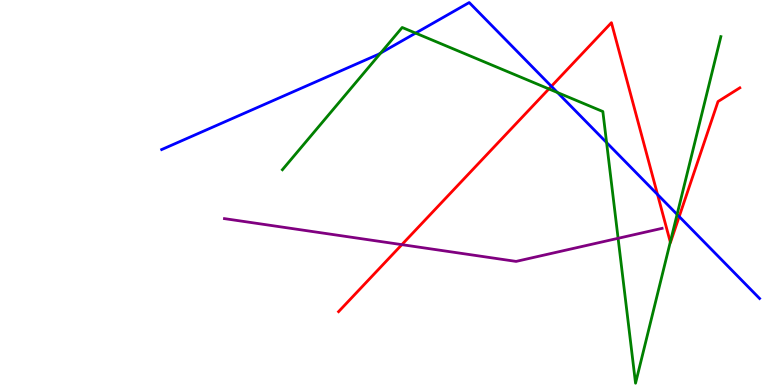[{'lines': ['blue', 'red'], 'intersections': [{'x': 7.11, 'y': 7.76}, {'x': 8.48, 'y': 4.95}, {'x': 8.76, 'y': 4.37}]}, {'lines': ['green', 'red'], 'intersections': [{'x': 7.08, 'y': 7.69}, {'x': 8.65, 'y': 3.71}]}, {'lines': ['purple', 'red'], 'intersections': [{'x': 5.19, 'y': 3.65}]}, {'lines': ['blue', 'green'], 'intersections': [{'x': 4.91, 'y': 8.62}, {'x': 5.36, 'y': 9.14}, {'x': 7.19, 'y': 7.6}, {'x': 7.83, 'y': 6.3}, {'x': 8.74, 'y': 4.43}]}, {'lines': ['blue', 'purple'], 'intersections': []}, {'lines': ['green', 'purple'], 'intersections': [{'x': 7.98, 'y': 3.81}]}]